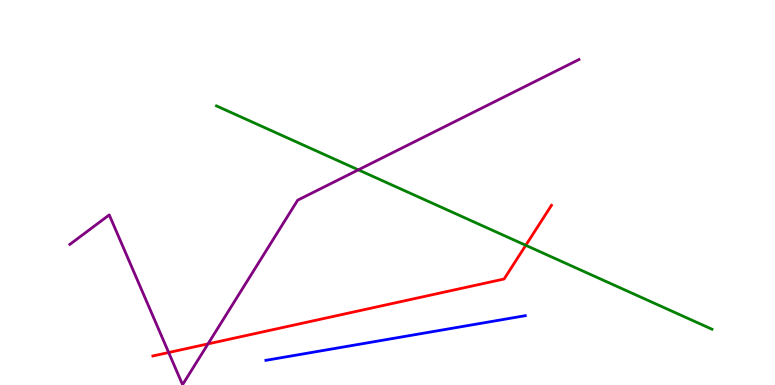[{'lines': ['blue', 'red'], 'intersections': []}, {'lines': ['green', 'red'], 'intersections': [{'x': 6.78, 'y': 3.63}]}, {'lines': ['purple', 'red'], 'intersections': [{'x': 2.18, 'y': 0.844}, {'x': 2.68, 'y': 1.07}]}, {'lines': ['blue', 'green'], 'intersections': []}, {'lines': ['blue', 'purple'], 'intersections': []}, {'lines': ['green', 'purple'], 'intersections': [{'x': 4.62, 'y': 5.59}]}]